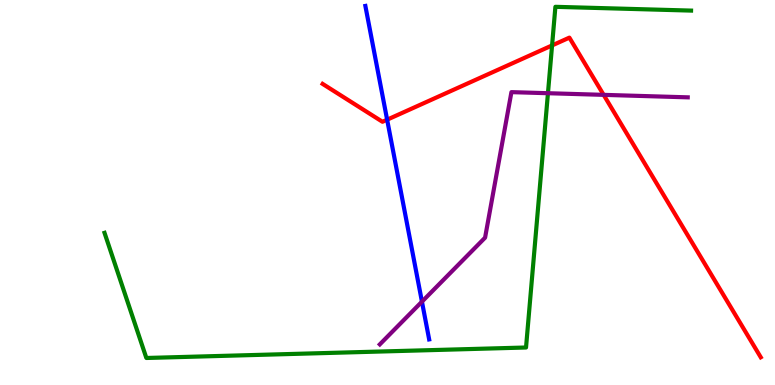[{'lines': ['blue', 'red'], 'intersections': [{'x': 5.0, 'y': 6.89}]}, {'lines': ['green', 'red'], 'intersections': [{'x': 7.12, 'y': 8.82}]}, {'lines': ['purple', 'red'], 'intersections': [{'x': 7.79, 'y': 7.54}]}, {'lines': ['blue', 'green'], 'intersections': []}, {'lines': ['blue', 'purple'], 'intersections': [{'x': 5.44, 'y': 2.16}]}, {'lines': ['green', 'purple'], 'intersections': [{'x': 7.07, 'y': 7.58}]}]